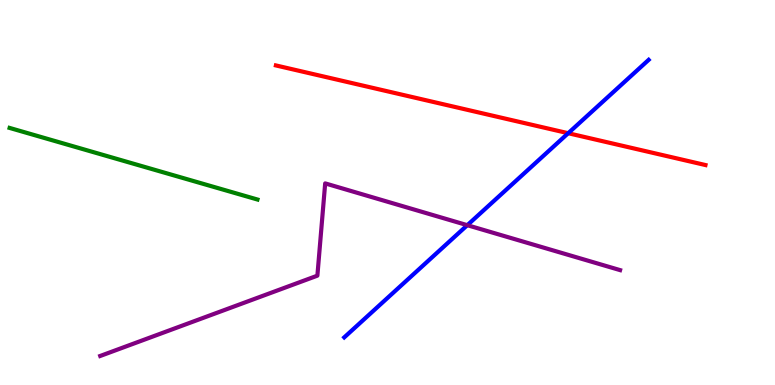[{'lines': ['blue', 'red'], 'intersections': [{'x': 7.33, 'y': 6.54}]}, {'lines': ['green', 'red'], 'intersections': []}, {'lines': ['purple', 'red'], 'intersections': []}, {'lines': ['blue', 'green'], 'intersections': []}, {'lines': ['blue', 'purple'], 'intersections': [{'x': 6.03, 'y': 4.15}]}, {'lines': ['green', 'purple'], 'intersections': []}]